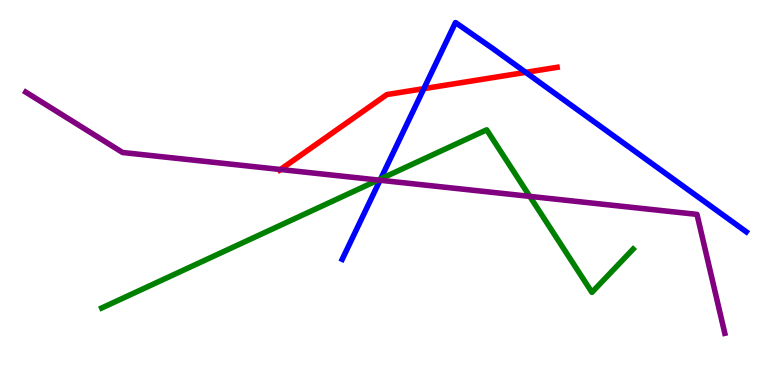[{'lines': ['blue', 'red'], 'intersections': [{'x': 5.47, 'y': 7.7}, {'x': 6.78, 'y': 8.12}]}, {'lines': ['green', 'red'], 'intersections': []}, {'lines': ['purple', 'red'], 'intersections': [{'x': 3.62, 'y': 5.6}]}, {'lines': ['blue', 'green'], 'intersections': [{'x': 4.91, 'y': 5.35}]}, {'lines': ['blue', 'purple'], 'intersections': [{'x': 4.9, 'y': 5.32}]}, {'lines': ['green', 'purple'], 'intersections': [{'x': 4.88, 'y': 5.32}, {'x': 6.84, 'y': 4.9}]}]